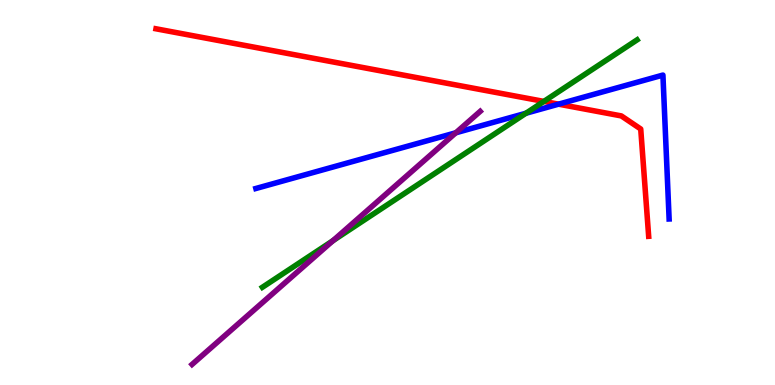[{'lines': ['blue', 'red'], 'intersections': [{'x': 7.21, 'y': 7.29}]}, {'lines': ['green', 'red'], 'intersections': [{'x': 7.02, 'y': 7.37}]}, {'lines': ['purple', 'red'], 'intersections': []}, {'lines': ['blue', 'green'], 'intersections': [{'x': 6.79, 'y': 7.06}]}, {'lines': ['blue', 'purple'], 'intersections': [{'x': 5.88, 'y': 6.55}]}, {'lines': ['green', 'purple'], 'intersections': [{'x': 4.3, 'y': 3.75}]}]